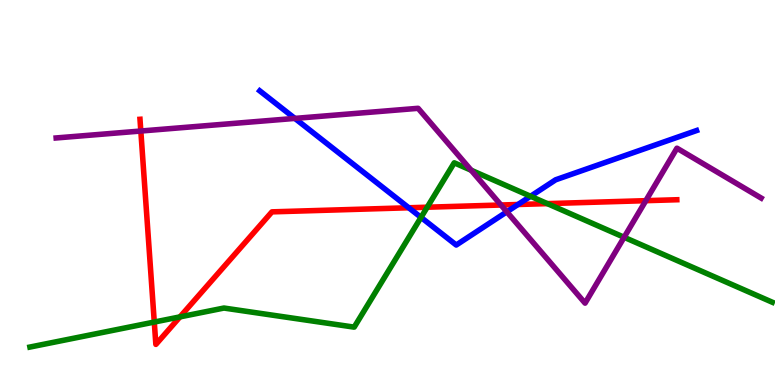[{'lines': ['blue', 'red'], 'intersections': [{'x': 5.27, 'y': 4.6}, {'x': 6.68, 'y': 4.69}]}, {'lines': ['green', 'red'], 'intersections': [{'x': 1.99, 'y': 1.63}, {'x': 2.32, 'y': 1.77}, {'x': 5.51, 'y': 4.62}, {'x': 7.06, 'y': 4.71}]}, {'lines': ['purple', 'red'], 'intersections': [{'x': 1.82, 'y': 6.6}, {'x': 6.46, 'y': 4.68}, {'x': 8.33, 'y': 4.79}]}, {'lines': ['blue', 'green'], 'intersections': [{'x': 5.43, 'y': 4.35}, {'x': 6.85, 'y': 4.9}]}, {'lines': ['blue', 'purple'], 'intersections': [{'x': 3.8, 'y': 6.92}, {'x': 6.54, 'y': 4.5}]}, {'lines': ['green', 'purple'], 'intersections': [{'x': 6.08, 'y': 5.58}, {'x': 8.05, 'y': 3.84}]}]